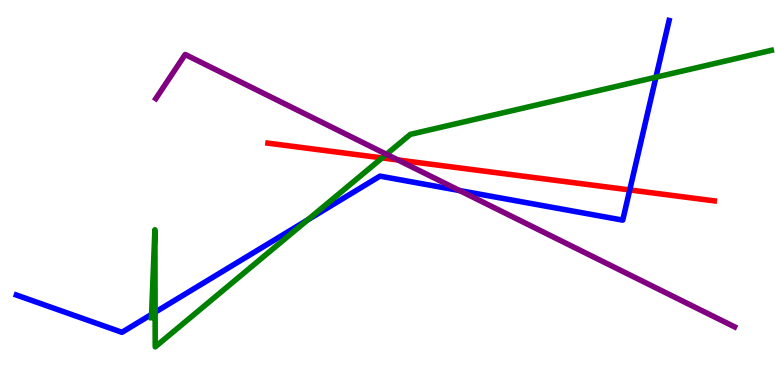[{'lines': ['blue', 'red'], 'intersections': [{'x': 8.13, 'y': 5.07}]}, {'lines': ['green', 'red'], 'intersections': [{'x': 4.93, 'y': 5.9}]}, {'lines': ['purple', 'red'], 'intersections': [{'x': 5.13, 'y': 5.85}]}, {'lines': ['blue', 'green'], 'intersections': [{'x': 1.96, 'y': 1.83}, {'x': 2.0, 'y': 1.89}, {'x': 3.97, 'y': 4.29}, {'x': 8.46, 'y': 7.99}]}, {'lines': ['blue', 'purple'], 'intersections': [{'x': 5.93, 'y': 5.05}]}, {'lines': ['green', 'purple'], 'intersections': [{'x': 4.99, 'y': 5.99}]}]